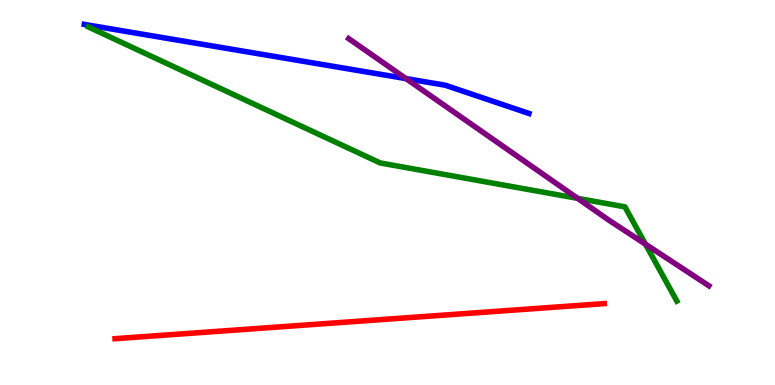[{'lines': ['blue', 'red'], 'intersections': []}, {'lines': ['green', 'red'], 'intersections': []}, {'lines': ['purple', 'red'], 'intersections': []}, {'lines': ['blue', 'green'], 'intersections': []}, {'lines': ['blue', 'purple'], 'intersections': [{'x': 5.24, 'y': 7.96}]}, {'lines': ['green', 'purple'], 'intersections': [{'x': 7.45, 'y': 4.85}, {'x': 8.33, 'y': 3.66}]}]